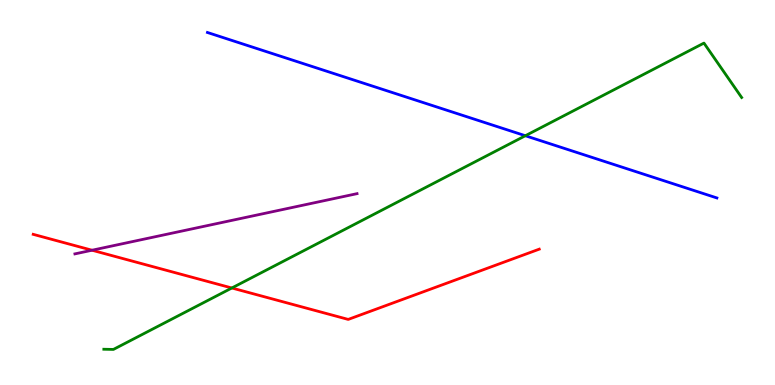[{'lines': ['blue', 'red'], 'intersections': []}, {'lines': ['green', 'red'], 'intersections': [{'x': 2.99, 'y': 2.52}]}, {'lines': ['purple', 'red'], 'intersections': [{'x': 1.19, 'y': 3.5}]}, {'lines': ['blue', 'green'], 'intersections': [{'x': 6.78, 'y': 6.47}]}, {'lines': ['blue', 'purple'], 'intersections': []}, {'lines': ['green', 'purple'], 'intersections': []}]